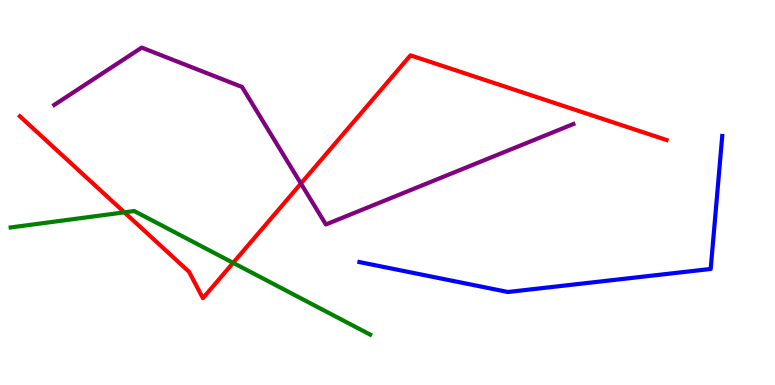[{'lines': ['blue', 'red'], 'intersections': []}, {'lines': ['green', 'red'], 'intersections': [{'x': 1.61, 'y': 4.48}, {'x': 3.01, 'y': 3.17}]}, {'lines': ['purple', 'red'], 'intersections': [{'x': 3.88, 'y': 5.23}]}, {'lines': ['blue', 'green'], 'intersections': []}, {'lines': ['blue', 'purple'], 'intersections': []}, {'lines': ['green', 'purple'], 'intersections': []}]